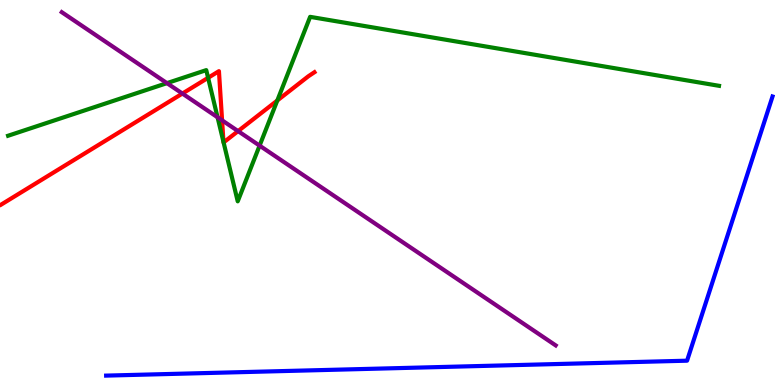[{'lines': ['blue', 'red'], 'intersections': []}, {'lines': ['green', 'red'], 'intersections': [{'x': 2.69, 'y': 7.98}, {'x': 2.88, 'y': 6.31}, {'x': 2.89, 'y': 6.3}, {'x': 3.58, 'y': 7.39}]}, {'lines': ['purple', 'red'], 'intersections': [{'x': 2.35, 'y': 7.57}, {'x': 2.87, 'y': 6.87}, {'x': 3.07, 'y': 6.59}]}, {'lines': ['blue', 'green'], 'intersections': []}, {'lines': ['blue', 'purple'], 'intersections': []}, {'lines': ['green', 'purple'], 'intersections': [{'x': 2.15, 'y': 7.84}, {'x': 2.81, 'y': 6.95}, {'x': 3.35, 'y': 6.22}]}]